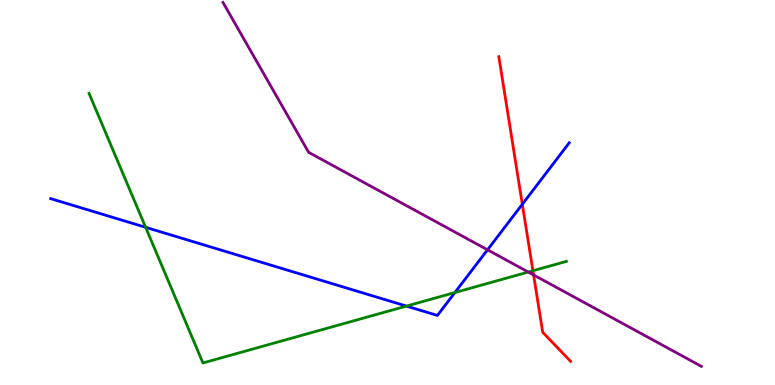[{'lines': ['blue', 'red'], 'intersections': [{'x': 6.74, 'y': 4.69}]}, {'lines': ['green', 'red'], 'intersections': [{'x': 6.88, 'y': 2.97}]}, {'lines': ['purple', 'red'], 'intersections': [{'x': 6.88, 'y': 2.86}]}, {'lines': ['blue', 'green'], 'intersections': [{'x': 1.88, 'y': 4.1}, {'x': 5.24, 'y': 2.05}, {'x': 5.87, 'y': 2.4}]}, {'lines': ['blue', 'purple'], 'intersections': [{'x': 6.29, 'y': 3.51}]}, {'lines': ['green', 'purple'], 'intersections': [{'x': 6.82, 'y': 2.93}]}]